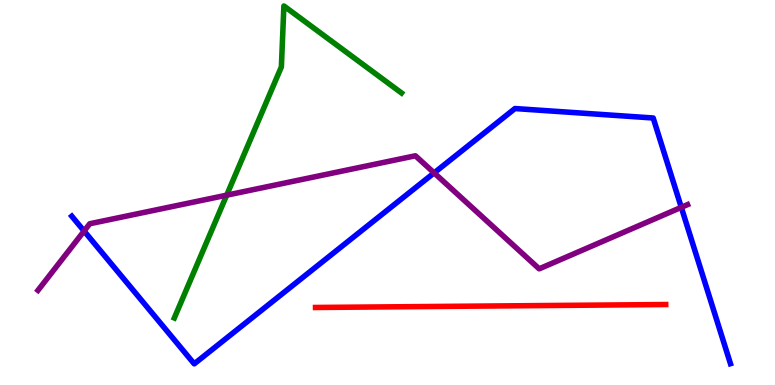[{'lines': ['blue', 'red'], 'intersections': []}, {'lines': ['green', 'red'], 'intersections': []}, {'lines': ['purple', 'red'], 'intersections': []}, {'lines': ['blue', 'green'], 'intersections': []}, {'lines': ['blue', 'purple'], 'intersections': [{'x': 1.09, 'y': 4.0}, {'x': 5.6, 'y': 5.51}, {'x': 8.79, 'y': 4.61}]}, {'lines': ['green', 'purple'], 'intersections': [{'x': 2.92, 'y': 4.93}]}]